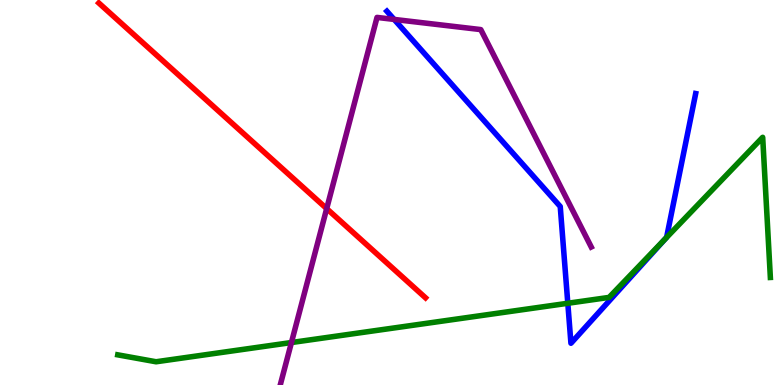[{'lines': ['blue', 'red'], 'intersections': []}, {'lines': ['green', 'red'], 'intersections': []}, {'lines': ['purple', 'red'], 'intersections': [{'x': 4.22, 'y': 4.58}]}, {'lines': ['blue', 'green'], 'intersections': [{'x': 7.33, 'y': 2.12}, {'x': 8.58, 'y': 3.8}]}, {'lines': ['blue', 'purple'], 'intersections': [{'x': 5.09, 'y': 9.5}]}, {'lines': ['green', 'purple'], 'intersections': [{'x': 3.76, 'y': 1.1}]}]